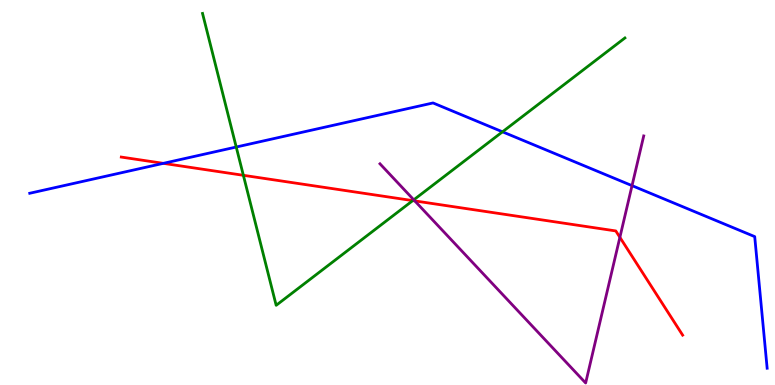[{'lines': ['blue', 'red'], 'intersections': [{'x': 2.11, 'y': 5.76}]}, {'lines': ['green', 'red'], 'intersections': [{'x': 3.14, 'y': 5.45}, {'x': 5.33, 'y': 4.79}]}, {'lines': ['purple', 'red'], 'intersections': [{'x': 5.35, 'y': 4.78}, {'x': 8.0, 'y': 3.84}]}, {'lines': ['blue', 'green'], 'intersections': [{'x': 3.05, 'y': 6.18}, {'x': 6.48, 'y': 6.58}]}, {'lines': ['blue', 'purple'], 'intersections': [{'x': 8.16, 'y': 5.18}]}, {'lines': ['green', 'purple'], 'intersections': [{'x': 5.34, 'y': 4.81}]}]